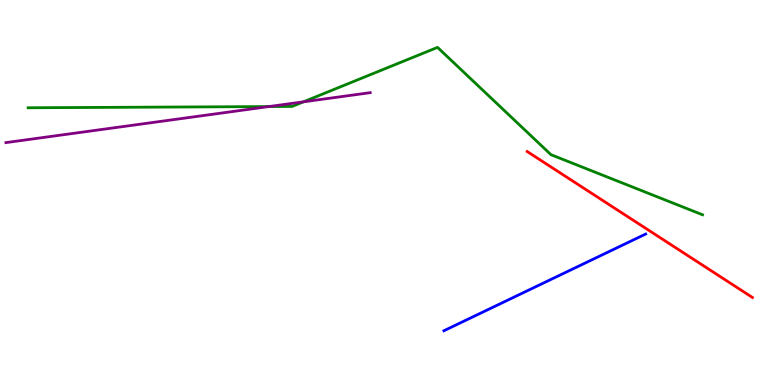[{'lines': ['blue', 'red'], 'intersections': []}, {'lines': ['green', 'red'], 'intersections': []}, {'lines': ['purple', 'red'], 'intersections': []}, {'lines': ['blue', 'green'], 'intersections': []}, {'lines': ['blue', 'purple'], 'intersections': []}, {'lines': ['green', 'purple'], 'intersections': [{'x': 3.47, 'y': 7.23}, {'x': 3.92, 'y': 7.36}]}]